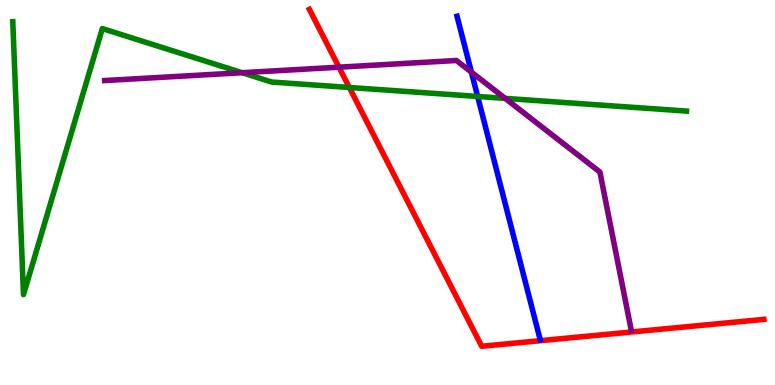[{'lines': ['blue', 'red'], 'intersections': []}, {'lines': ['green', 'red'], 'intersections': [{'x': 4.51, 'y': 7.73}]}, {'lines': ['purple', 'red'], 'intersections': [{'x': 4.37, 'y': 8.25}]}, {'lines': ['blue', 'green'], 'intersections': [{'x': 6.16, 'y': 7.49}]}, {'lines': ['blue', 'purple'], 'intersections': [{'x': 6.08, 'y': 8.13}]}, {'lines': ['green', 'purple'], 'intersections': [{'x': 3.12, 'y': 8.11}, {'x': 6.52, 'y': 7.44}]}]